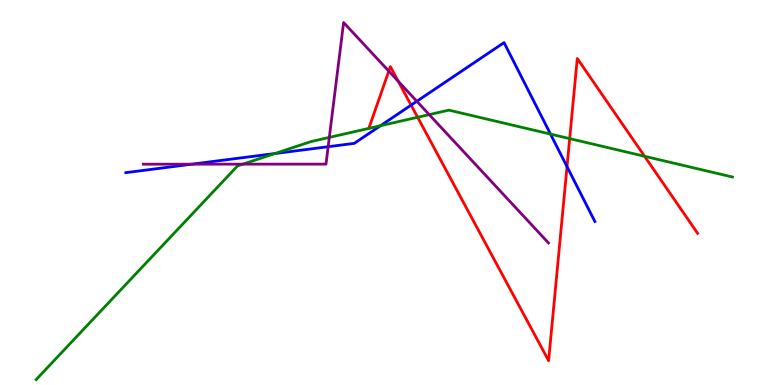[{'lines': ['blue', 'red'], 'intersections': [{'x': 5.3, 'y': 7.27}, {'x': 7.32, 'y': 5.67}]}, {'lines': ['green', 'red'], 'intersections': [{'x': 5.39, 'y': 6.95}, {'x': 7.35, 'y': 6.4}, {'x': 8.32, 'y': 5.94}]}, {'lines': ['purple', 'red'], 'intersections': [{'x': 5.02, 'y': 8.15}, {'x': 5.14, 'y': 7.89}]}, {'lines': ['blue', 'green'], 'intersections': [{'x': 3.55, 'y': 6.01}, {'x': 4.91, 'y': 6.73}, {'x': 7.1, 'y': 6.52}]}, {'lines': ['blue', 'purple'], 'intersections': [{'x': 2.48, 'y': 5.74}, {'x': 4.23, 'y': 6.19}, {'x': 5.38, 'y': 7.37}]}, {'lines': ['green', 'purple'], 'intersections': [{'x': 3.13, 'y': 5.74}, {'x': 4.25, 'y': 6.43}, {'x': 5.54, 'y': 7.02}]}]